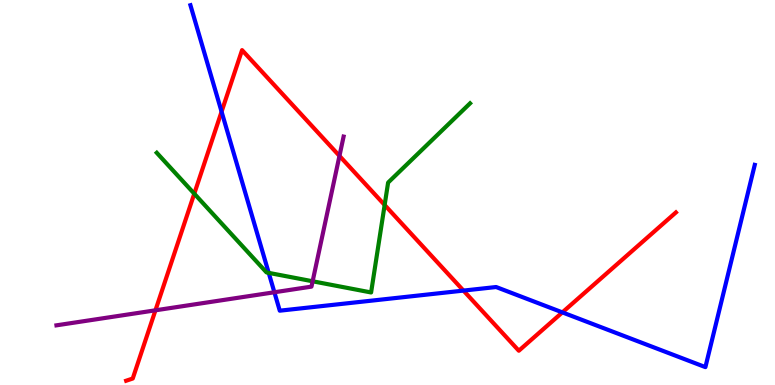[{'lines': ['blue', 'red'], 'intersections': [{'x': 2.86, 'y': 7.1}, {'x': 5.98, 'y': 2.45}, {'x': 7.26, 'y': 1.89}]}, {'lines': ['green', 'red'], 'intersections': [{'x': 2.51, 'y': 4.97}, {'x': 4.96, 'y': 4.68}]}, {'lines': ['purple', 'red'], 'intersections': [{'x': 2.01, 'y': 1.94}, {'x': 4.38, 'y': 5.95}]}, {'lines': ['blue', 'green'], 'intersections': [{'x': 3.47, 'y': 2.91}]}, {'lines': ['blue', 'purple'], 'intersections': [{'x': 3.54, 'y': 2.41}]}, {'lines': ['green', 'purple'], 'intersections': [{'x': 4.03, 'y': 2.69}]}]